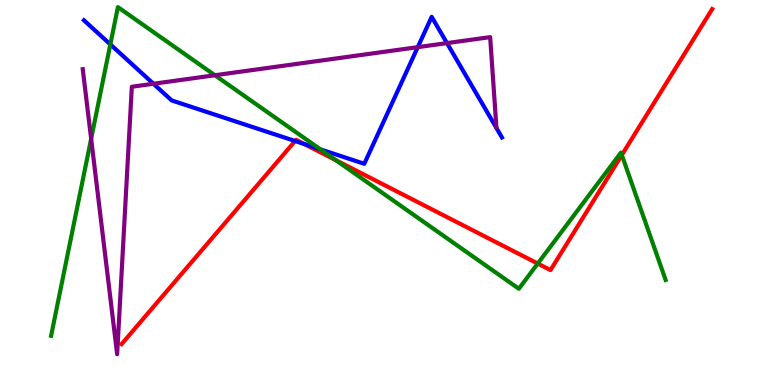[{'lines': ['blue', 'red'], 'intersections': [{'x': 3.81, 'y': 6.34}, {'x': 3.93, 'y': 6.26}]}, {'lines': ['green', 'red'], 'intersections': [{'x': 4.33, 'y': 5.84}, {'x': 6.94, 'y': 3.15}, {'x': 8.02, 'y': 5.97}]}, {'lines': ['purple', 'red'], 'intersections': []}, {'lines': ['blue', 'green'], 'intersections': [{'x': 1.42, 'y': 8.85}, {'x': 4.13, 'y': 6.12}]}, {'lines': ['blue', 'purple'], 'intersections': [{'x': 1.98, 'y': 7.82}, {'x': 5.39, 'y': 8.78}, {'x': 5.77, 'y': 8.88}]}, {'lines': ['green', 'purple'], 'intersections': [{'x': 1.18, 'y': 6.4}, {'x': 2.77, 'y': 8.05}]}]